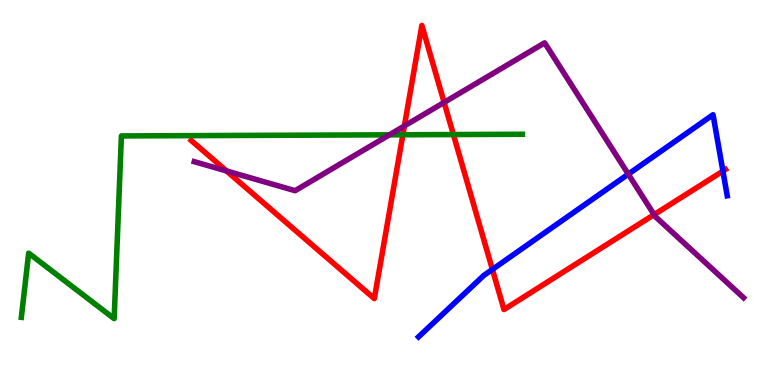[{'lines': ['blue', 'red'], 'intersections': [{'x': 6.35, 'y': 3.0}, {'x': 9.33, 'y': 5.56}]}, {'lines': ['green', 'red'], 'intersections': [{'x': 5.2, 'y': 6.5}, {'x': 5.85, 'y': 6.51}]}, {'lines': ['purple', 'red'], 'intersections': [{'x': 2.92, 'y': 5.56}, {'x': 5.22, 'y': 6.73}, {'x': 5.73, 'y': 7.34}, {'x': 8.44, 'y': 4.43}]}, {'lines': ['blue', 'green'], 'intersections': []}, {'lines': ['blue', 'purple'], 'intersections': [{'x': 8.11, 'y': 5.48}]}, {'lines': ['green', 'purple'], 'intersections': [{'x': 5.02, 'y': 6.5}]}]